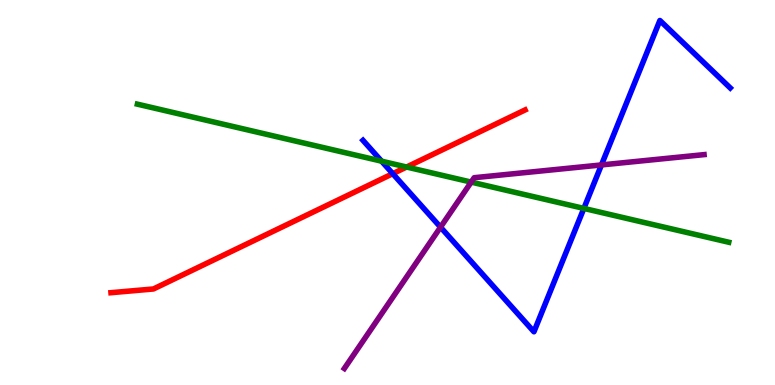[{'lines': ['blue', 'red'], 'intersections': [{'x': 5.07, 'y': 5.49}]}, {'lines': ['green', 'red'], 'intersections': [{'x': 5.25, 'y': 5.66}]}, {'lines': ['purple', 'red'], 'intersections': []}, {'lines': ['blue', 'green'], 'intersections': [{'x': 4.92, 'y': 5.81}, {'x': 7.53, 'y': 4.59}]}, {'lines': ['blue', 'purple'], 'intersections': [{'x': 5.68, 'y': 4.1}, {'x': 7.76, 'y': 5.72}]}, {'lines': ['green', 'purple'], 'intersections': [{'x': 6.08, 'y': 5.27}]}]